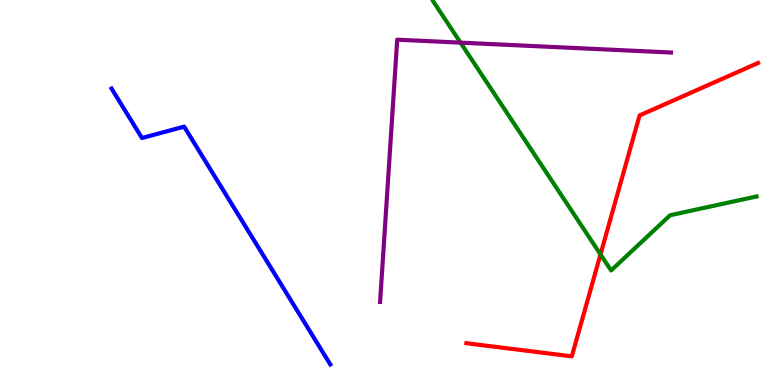[{'lines': ['blue', 'red'], 'intersections': []}, {'lines': ['green', 'red'], 'intersections': [{'x': 7.75, 'y': 3.39}]}, {'lines': ['purple', 'red'], 'intersections': []}, {'lines': ['blue', 'green'], 'intersections': []}, {'lines': ['blue', 'purple'], 'intersections': []}, {'lines': ['green', 'purple'], 'intersections': [{'x': 5.94, 'y': 8.89}]}]